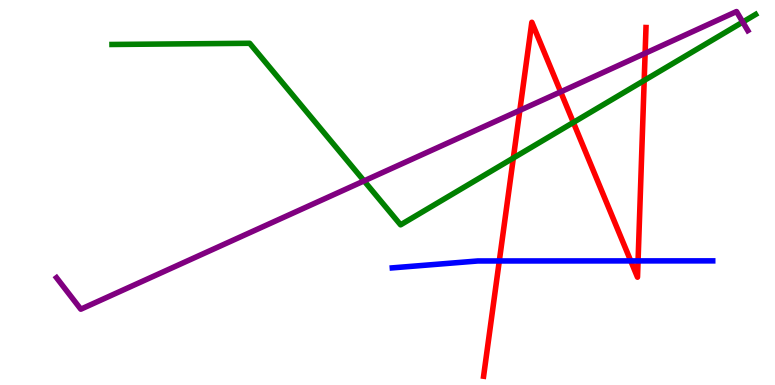[{'lines': ['blue', 'red'], 'intersections': [{'x': 6.44, 'y': 3.22}, {'x': 8.14, 'y': 3.22}, {'x': 8.23, 'y': 3.22}]}, {'lines': ['green', 'red'], 'intersections': [{'x': 6.62, 'y': 5.9}, {'x': 7.4, 'y': 6.82}, {'x': 8.31, 'y': 7.91}]}, {'lines': ['purple', 'red'], 'intersections': [{'x': 6.71, 'y': 7.13}, {'x': 7.23, 'y': 7.61}, {'x': 8.32, 'y': 8.62}]}, {'lines': ['blue', 'green'], 'intersections': []}, {'lines': ['blue', 'purple'], 'intersections': []}, {'lines': ['green', 'purple'], 'intersections': [{'x': 4.7, 'y': 5.3}, {'x': 9.58, 'y': 9.43}]}]